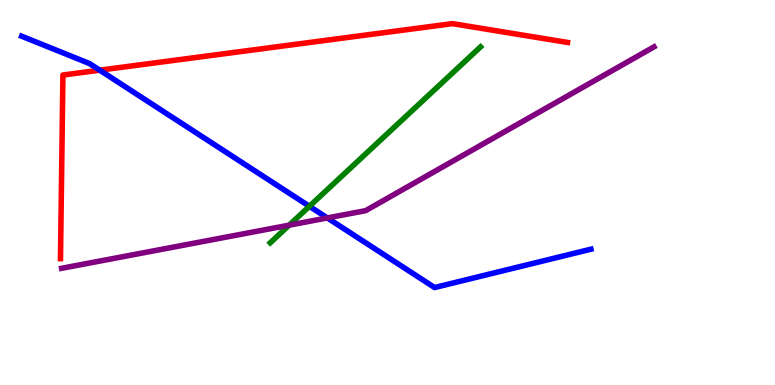[{'lines': ['blue', 'red'], 'intersections': [{'x': 1.29, 'y': 8.18}]}, {'lines': ['green', 'red'], 'intersections': []}, {'lines': ['purple', 'red'], 'intersections': []}, {'lines': ['blue', 'green'], 'intersections': [{'x': 3.99, 'y': 4.64}]}, {'lines': ['blue', 'purple'], 'intersections': [{'x': 4.22, 'y': 4.34}]}, {'lines': ['green', 'purple'], 'intersections': [{'x': 3.73, 'y': 4.15}]}]